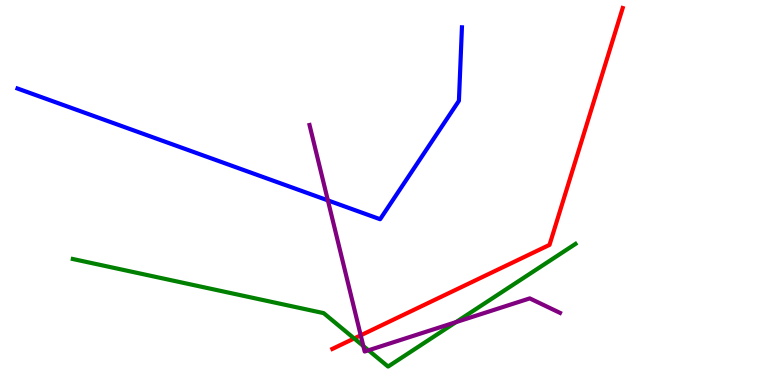[{'lines': ['blue', 'red'], 'intersections': []}, {'lines': ['green', 'red'], 'intersections': [{'x': 4.57, 'y': 1.21}]}, {'lines': ['purple', 'red'], 'intersections': [{'x': 4.65, 'y': 1.29}]}, {'lines': ['blue', 'green'], 'intersections': []}, {'lines': ['blue', 'purple'], 'intersections': [{'x': 4.23, 'y': 4.8}]}, {'lines': ['green', 'purple'], 'intersections': [{'x': 4.69, 'y': 1.01}, {'x': 4.75, 'y': 0.901}, {'x': 5.88, 'y': 1.63}]}]